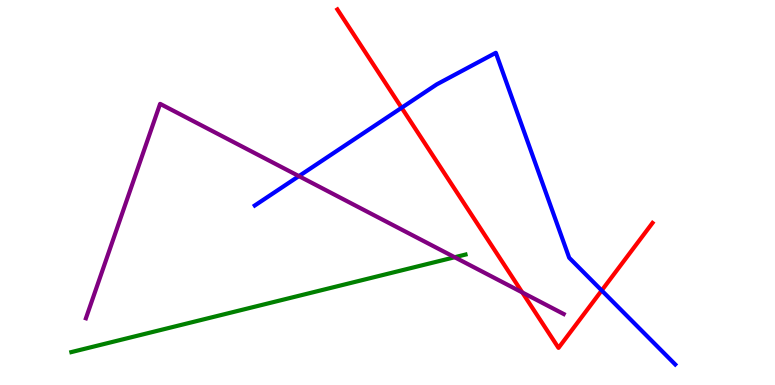[{'lines': ['blue', 'red'], 'intersections': [{'x': 5.18, 'y': 7.2}, {'x': 7.76, 'y': 2.46}]}, {'lines': ['green', 'red'], 'intersections': []}, {'lines': ['purple', 'red'], 'intersections': [{'x': 6.74, 'y': 2.4}]}, {'lines': ['blue', 'green'], 'intersections': []}, {'lines': ['blue', 'purple'], 'intersections': [{'x': 3.86, 'y': 5.43}]}, {'lines': ['green', 'purple'], 'intersections': [{'x': 5.87, 'y': 3.32}]}]